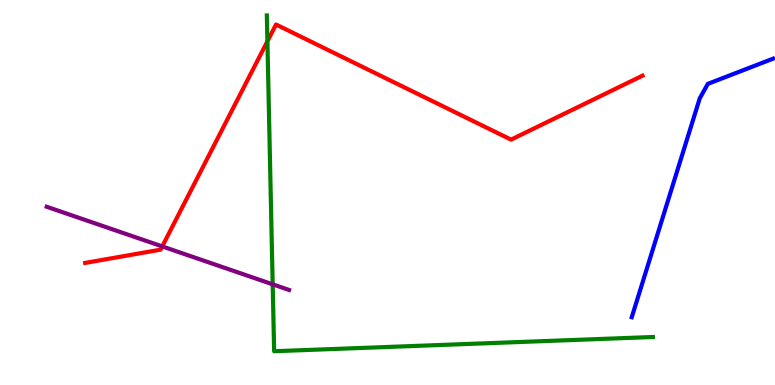[{'lines': ['blue', 'red'], 'intersections': []}, {'lines': ['green', 'red'], 'intersections': [{'x': 3.45, 'y': 8.93}]}, {'lines': ['purple', 'red'], 'intersections': [{'x': 2.09, 'y': 3.6}]}, {'lines': ['blue', 'green'], 'intersections': []}, {'lines': ['blue', 'purple'], 'intersections': []}, {'lines': ['green', 'purple'], 'intersections': [{'x': 3.52, 'y': 2.61}]}]